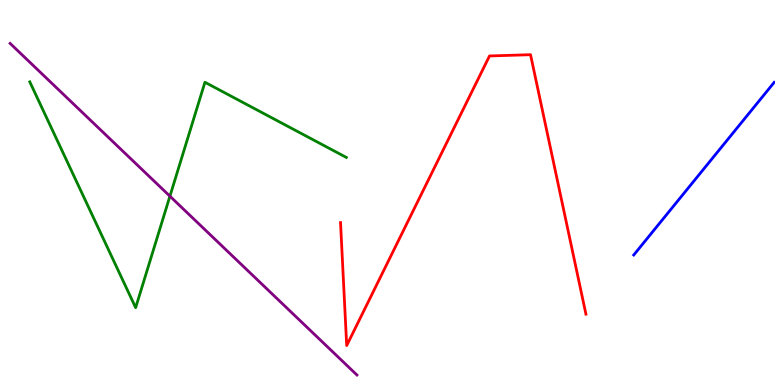[{'lines': ['blue', 'red'], 'intersections': []}, {'lines': ['green', 'red'], 'intersections': []}, {'lines': ['purple', 'red'], 'intersections': []}, {'lines': ['blue', 'green'], 'intersections': []}, {'lines': ['blue', 'purple'], 'intersections': []}, {'lines': ['green', 'purple'], 'intersections': [{'x': 2.19, 'y': 4.9}]}]